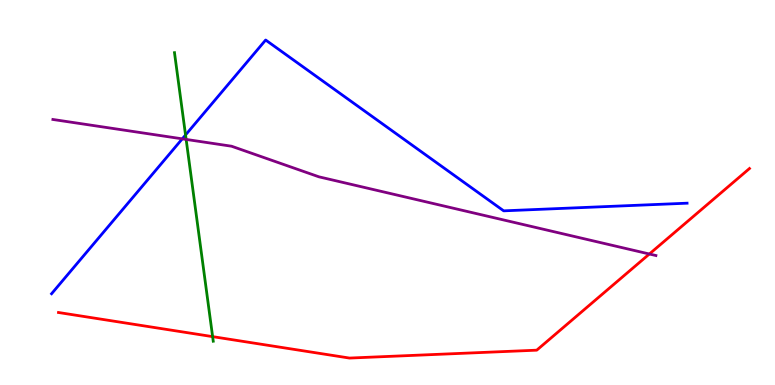[{'lines': ['blue', 'red'], 'intersections': []}, {'lines': ['green', 'red'], 'intersections': [{'x': 2.74, 'y': 1.26}]}, {'lines': ['purple', 'red'], 'intersections': [{'x': 8.38, 'y': 3.4}]}, {'lines': ['blue', 'green'], 'intersections': [{'x': 2.39, 'y': 6.49}]}, {'lines': ['blue', 'purple'], 'intersections': [{'x': 2.35, 'y': 6.39}]}, {'lines': ['green', 'purple'], 'intersections': [{'x': 2.4, 'y': 6.38}]}]